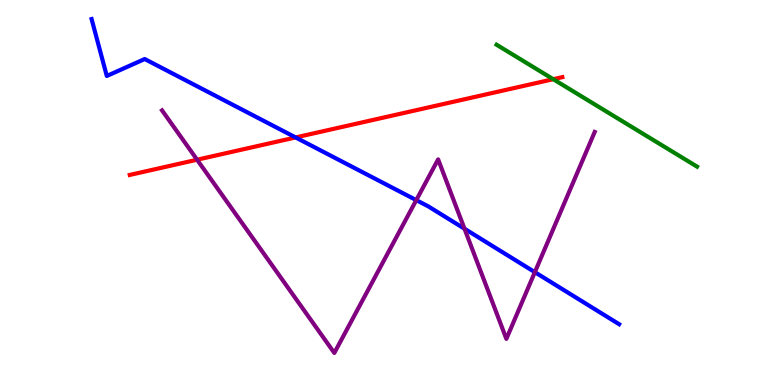[{'lines': ['blue', 'red'], 'intersections': [{'x': 3.81, 'y': 6.43}]}, {'lines': ['green', 'red'], 'intersections': [{'x': 7.14, 'y': 7.94}]}, {'lines': ['purple', 'red'], 'intersections': [{'x': 2.54, 'y': 5.85}]}, {'lines': ['blue', 'green'], 'intersections': []}, {'lines': ['blue', 'purple'], 'intersections': [{'x': 5.37, 'y': 4.8}, {'x': 5.99, 'y': 4.06}, {'x': 6.9, 'y': 2.93}]}, {'lines': ['green', 'purple'], 'intersections': []}]